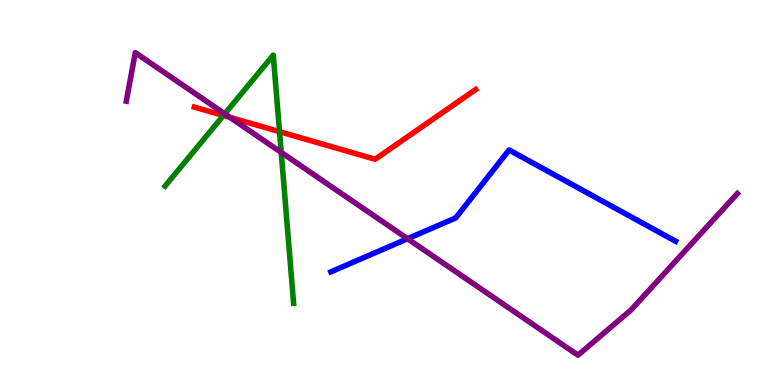[{'lines': ['blue', 'red'], 'intersections': []}, {'lines': ['green', 'red'], 'intersections': [{'x': 2.88, 'y': 7.0}, {'x': 3.61, 'y': 6.58}]}, {'lines': ['purple', 'red'], 'intersections': [{'x': 2.97, 'y': 6.95}]}, {'lines': ['blue', 'green'], 'intersections': []}, {'lines': ['blue', 'purple'], 'intersections': [{'x': 5.26, 'y': 3.8}]}, {'lines': ['green', 'purple'], 'intersections': [{'x': 2.9, 'y': 7.04}, {'x': 3.63, 'y': 6.04}]}]